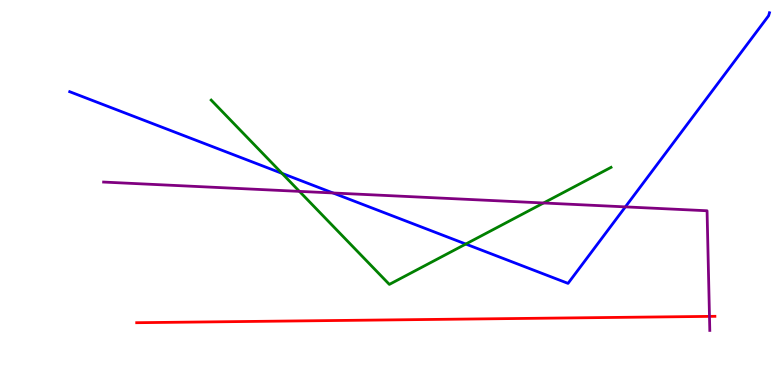[{'lines': ['blue', 'red'], 'intersections': []}, {'lines': ['green', 'red'], 'intersections': []}, {'lines': ['purple', 'red'], 'intersections': [{'x': 9.15, 'y': 1.78}]}, {'lines': ['blue', 'green'], 'intersections': [{'x': 3.64, 'y': 5.5}, {'x': 6.01, 'y': 3.66}]}, {'lines': ['blue', 'purple'], 'intersections': [{'x': 4.3, 'y': 4.99}, {'x': 8.07, 'y': 4.63}]}, {'lines': ['green', 'purple'], 'intersections': [{'x': 3.86, 'y': 5.03}, {'x': 7.01, 'y': 4.73}]}]